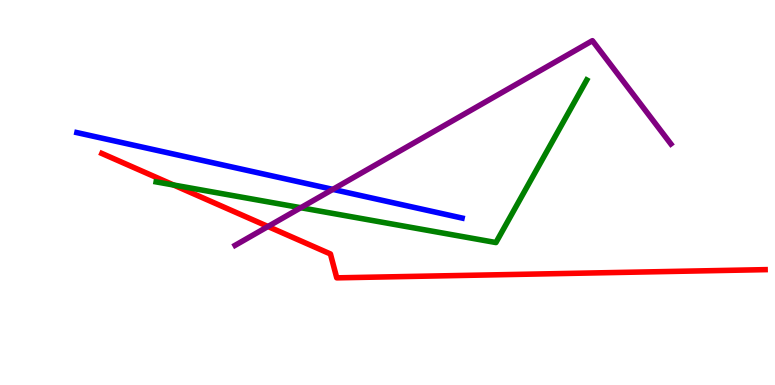[{'lines': ['blue', 'red'], 'intersections': []}, {'lines': ['green', 'red'], 'intersections': [{'x': 2.24, 'y': 5.19}]}, {'lines': ['purple', 'red'], 'intersections': [{'x': 3.46, 'y': 4.12}]}, {'lines': ['blue', 'green'], 'intersections': []}, {'lines': ['blue', 'purple'], 'intersections': [{'x': 4.29, 'y': 5.08}]}, {'lines': ['green', 'purple'], 'intersections': [{'x': 3.88, 'y': 4.6}]}]